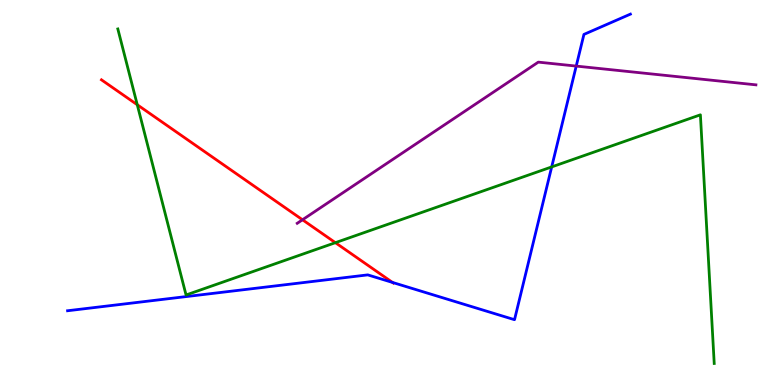[{'lines': ['blue', 'red'], 'intersections': [{'x': 5.06, 'y': 2.66}]}, {'lines': ['green', 'red'], 'intersections': [{'x': 1.77, 'y': 7.28}, {'x': 4.33, 'y': 3.7}]}, {'lines': ['purple', 'red'], 'intersections': [{'x': 3.9, 'y': 4.29}]}, {'lines': ['blue', 'green'], 'intersections': [{'x': 7.12, 'y': 5.66}]}, {'lines': ['blue', 'purple'], 'intersections': [{'x': 7.44, 'y': 8.28}]}, {'lines': ['green', 'purple'], 'intersections': []}]